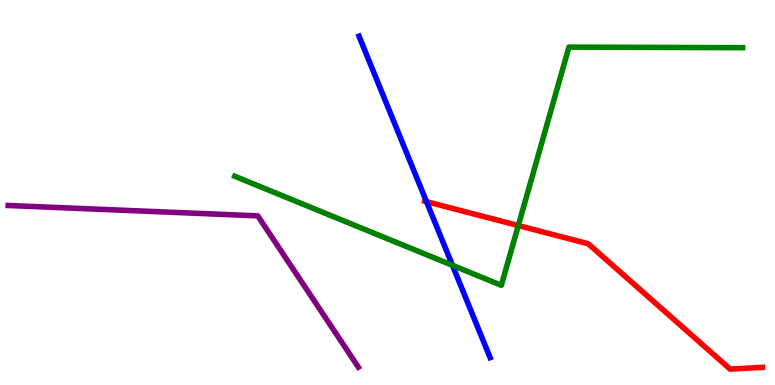[{'lines': ['blue', 'red'], 'intersections': [{'x': 5.5, 'y': 4.76}]}, {'lines': ['green', 'red'], 'intersections': [{'x': 6.69, 'y': 4.14}]}, {'lines': ['purple', 'red'], 'intersections': []}, {'lines': ['blue', 'green'], 'intersections': [{'x': 5.84, 'y': 3.11}]}, {'lines': ['blue', 'purple'], 'intersections': []}, {'lines': ['green', 'purple'], 'intersections': []}]